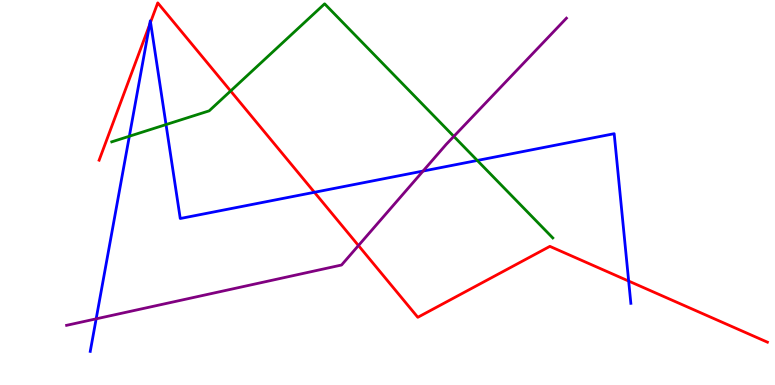[{'lines': ['blue', 'red'], 'intersections': [{'x': 1.93, 'y': 9.36}, {'x': 1.94, 'y': 9.42}, {'x': 4.06, 'y': 5.01}, {'x': 8.11, 'y': 2.7}]}, {'lines': ['green', 'red'], 'intersections': [{'x': 2.98, 'y': 7.64}]}, {'lines': ['purple', 'red'], 'intersections': [{'x': 4.63, 'y': 3.62}]}, {'lines': ['blue', 'green'], 'intersections': [{'x': 1.67, 'y': 6.46}, {'x': 2.14, 'y': 6.76}, {'x': 6.16, 'y': 5.83}]}, {'lines': ['blue', 'purple'], 'intersections': [{'x': 1.24, 'y': 1.72}, {'x': 5.46, 'y': 5.56}]}, {'lines': ['green', 'purple'], 'intersections': [{'x': 5.86, 'y': 6.46}]}]